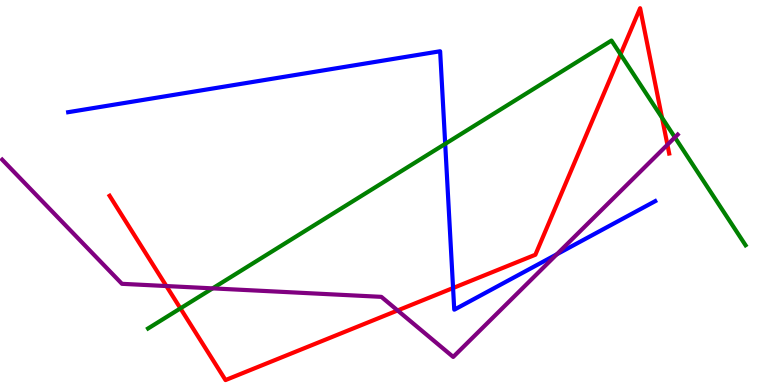[{'lines': ['blue', 'red'], 'intersections': [{'x': 5.85, 'y': 2.52}]}, {'lines': ['green', 'red'], 'intersections': [{'x': 2.33, 'y': 1.99}, {'x': 8.01, 'y': 8.59}, {'x': 8.54, 'y': 6.94}]}, {'lines': ['purple', 'red'], 'intersections': [{'x': 2.15, 'y': 2.57}, {'x': 5.13, 'y': 1.94}, {'x': 8.61, 'y': 6.24}]}, {'lines': ['blue', 'green'], 'intersections': [{'x': 5.74, 'y': 6.26}]}, {'lines': ['blue', 'purple'], 'intersections': [{'x': 7.18, 'y': 3.39}]}, {'lines': ['green', 'purple'], 'intersections': [{'x': 2.74, 'y': 2.51}, {'x': 8.71, 'y': 6.43}]}]